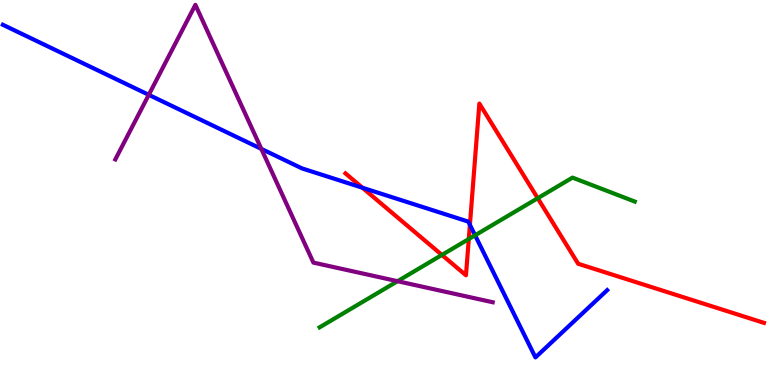[{'lines': ['blue', 'red'], 'intersections': [{'x': 4.68, 'y': 5.12}, {'x': 6.06, 'y': 4.16}]}, {'lines': ['green', 'red'], 'intersections': [{'x': 5.7, 'y': 3.38}, {'x': 6.05, 'y': 3.79}, {'x': 6.94, 'y': 4.85}]}, {'lines': ['purple', 'red'], 'intersections': []}, {'lines': ['blue', 'green'], 'intersections': [{'x': 6.13, 'y': 3.89}]}, {'lines': ['blue', 'purple'], 'intersections': [{'x': 1.92, 'y': 7.54}, {'x': 3.37, 'y': 6.13}]}, {'lines': ['green', 'purple'], 'intersections': [{'x': 5.13, 'y': 2.7}]}]